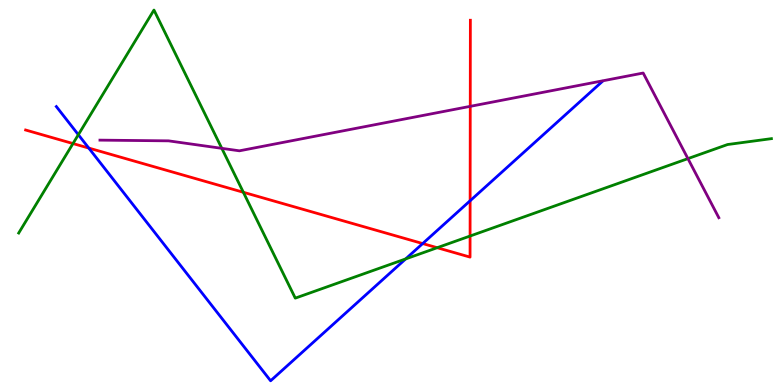[{'lines': ['blue', 'red'], 'intersections': [{'x': 1.15, 'y': 6.15}, {'x': 5.45, 'y': 3.67}, {'x': 6.07, 'y': 4.79}]}, {'lines': ['green', 'red'], 'intersections': [{'x': 0.942, 'y': 6.27}, {'x': 3.14, 'y': 5.01}, {'x': 5.64, 'y': 3.57}, {'x': 6.07, 'y': 3.87}]}, {'lines': ['purple', 'red'], 'intersections': [{'x': 6.07, 'y': 7.24}]}, {'lines': ['blue', 'green'], 'intersections': [{'x': 1.01, 'y': 6.5}, {'x': 5.23, 'y': 3.27}]}, {'lines': ['blue', 'purple'], 'intersections': []}, {'lines': ['green', 'purple'], 'intersections': [{'x': 2.86, 'y': 6.15}, {'x': 8.88, 'y': 5.88}]}]